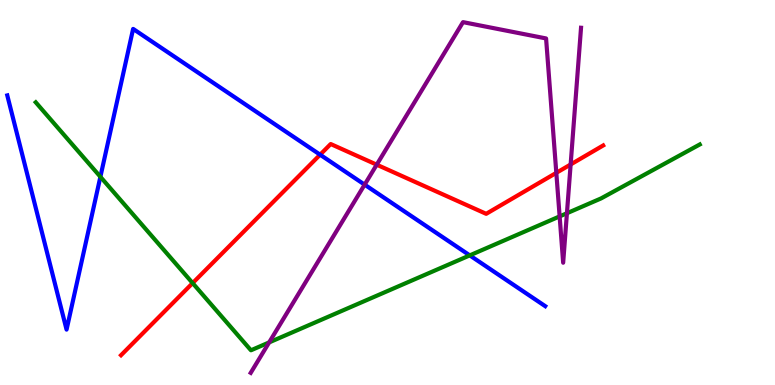[{'lines': ['blue', 'red'], 'intersections': [{'x': 4.13, 'y': 5.98}]}, {'lines': ['green', 'red'], 'intersections': [{'x': 2.49, 'y': 2.65}]}, {'lines': ['purple', 'red'], 'intersections': [{'x': 4.86, 'y': 5.72}, {'x': 7.18, 'y': 5.51}, {'x': 7.36, 'y': 5.73}]}, {'lines': ['blue', 'green'], 'intersections': [{'x': 1.3, 'y': 5.41}, {'x': 6.06, 'y': 3.37}]}, {'lines': ['blue', 'purple'], 'intersections': [{'x': 4.71, 'y': 5.2}]}, {'lines': ['green', 'purple'], 'intersections': [{'x': 3.47, 'y': 1.11}, {'x': 7.22, 'y': 4.38}, {'x': 7.32, 'y': 4.46}]}]